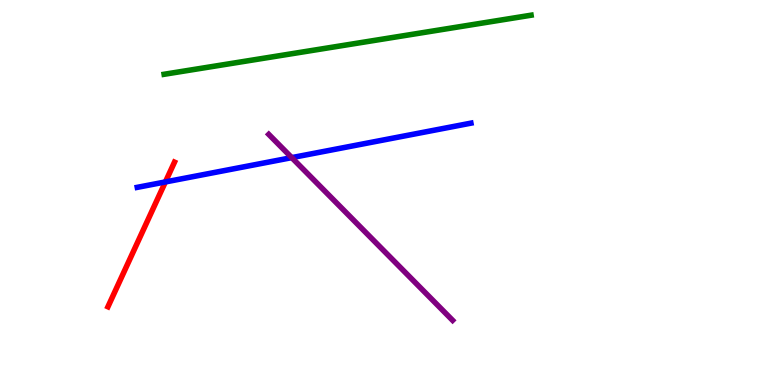[{'lines': ['blue', 'red'], 'intersections': [{'x': 2.13, 'y': 5.27}]}, {'lines': ['green', 'red'], 'intersections': []}, {'lines': ['purple', 'red'], 'intersections': []}, {'lines': ['blue', 'green'], 'intersections': []}, {'lines': ['blue', 'purple'], 'intersections': [{'x': 3.76, 'y': 5.91}]}, {'lines': ['green', 'purple'], 'intersections': []}]